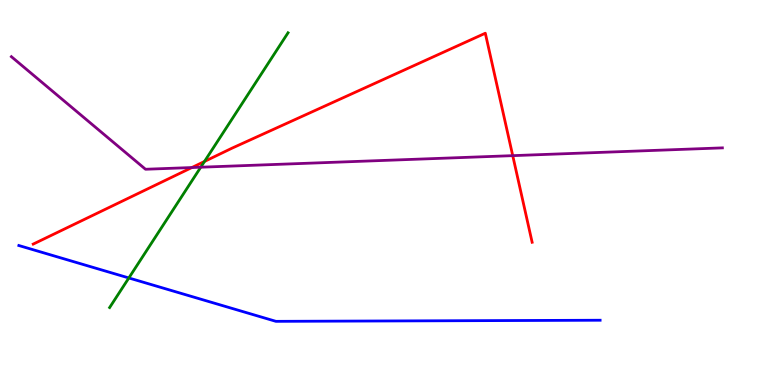[{'lines': ['blue', 'red'], 'intersections': []}, {'lines': ['green', 'red'], 'intersections': [{'x': 2.64, 'y': 5.81}]}, {'lines': ['purple', 'red'], 'intersections': [{'x': 2.48, 'y': 5.65}, {'x': 6.62, 'y': 5.96}]}, {'lines': ['blue', 'green'], 'intersections': [{'x': 1.66, 'y': 2.78}]}, {'lines': ['blue', 'purple'], 'intersections': []}, {'lines': ['green', 'purple'], 'intersections': [{'x': 2.59, 'y': 5.66}]}]